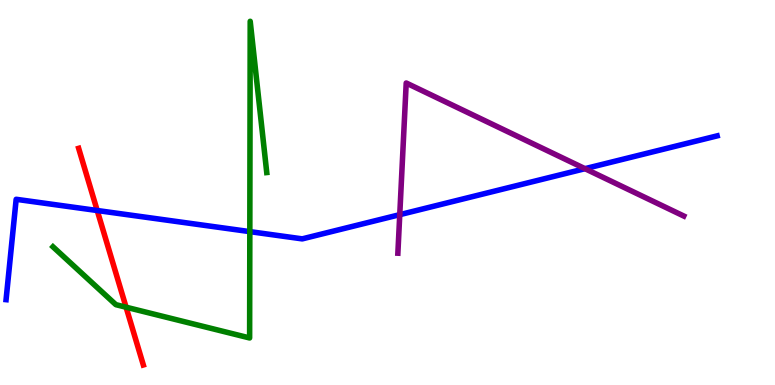[{'lines': ['blue', 'red'], 'intersections': [{'x': 1.25, 'y': 4.53}]}, {'lines': ['green', 'red'], 'intersections': [{'x': 1.63, 'y': 2.02}]}, {'lines': ['purple', 'red'], 'intersections': []}, {'lines': ['blue', 'green'], 'intersections': [{'x': 3.22, 'y': 3.98}]}, {'lines': ['blue', 'purple'], 'intersections': [{'x': 5.16, 'y': 4.42}, {'x': 7.55, 'y': 5.62}]}, {'lines': ['green', 'purple'], 'intersections': []}]